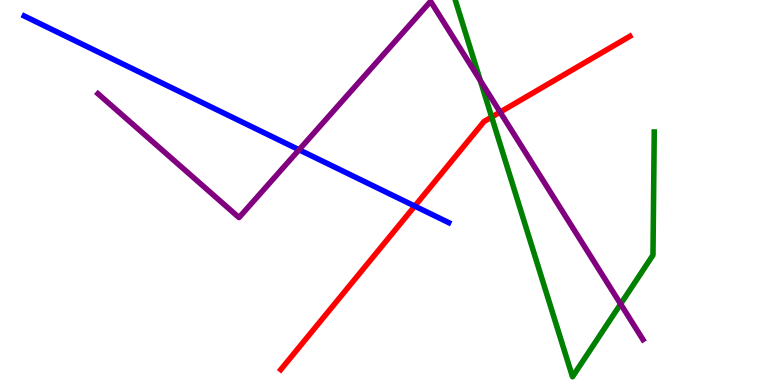[{'lines': ['blue', 'red'], 'intersections': [{'x': 5.35, 'y': 4.65}]}, {'lines': ['green', 'red'], 'intersections': [{'x': 6.34, 'y': 6.96}]}, {'lines': ['purple', 'red'], 'intersections': [{'x': 6.45, 'y': 7.09}]}, {'lines': ['blue', 'green'], 'intersections': []}, {'lines': ['blue', 'purple'], 'intersections': [{'x': 3.86, 'y': 6.11}]}, {'lines': ['green', 'purple'], 'intersections': [{'x': 6.2, 'y': 7.91}, {'x': 8.01, 'y': 2.1}]}]